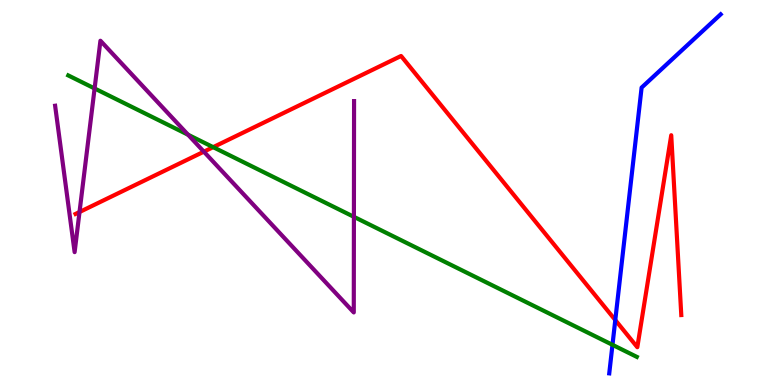[{'lines': ['blue', 'red'], 'intersections': [{'x': 7.94, 'y': 1.69}]}, {'lines': ['green', 'red'], 'intersections': [{'x': 2.75, 'y': 6.18}]}, {'lines': ['purple', 'red'], 'intersections': [{'x': 1.03, 'y': 4.49}, {'x': 2.63, 'y': 6.06}]}, {'lines': ['blue', 'green'], 'intersections': [{'x': 7.9, 'y': 1.04}]}, {'lines': ['blue', 'purple'], 'intersections': []}, {'lines': ['green', 'purple'], 'intersections': [{'x': 1.22, 'y': 7.7}, {'x': 2.43, 'y': 6.5}, {'x': 4.57, 'y': 4.37}]}]